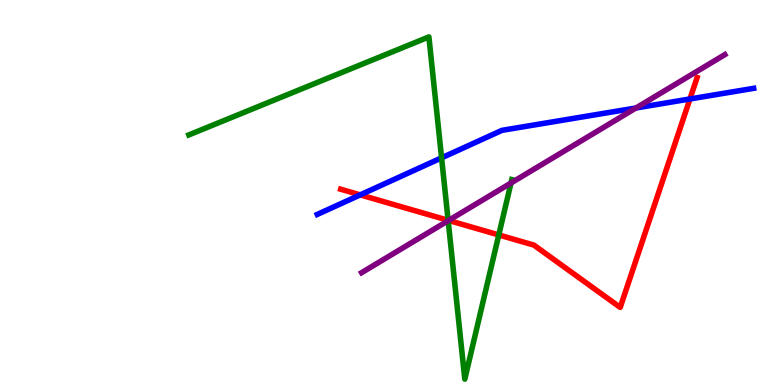[{'lines': ['blue', 'red'], 'intersections': [{'x': 4.65, 'y': 4.94}, {'x': 8.9, 'y': 7.43}]}, {'lines': ['green', 'red'], 'intersections': [{'x': 5.78, 'y': 4.28}, {'x': 6.44, 'y': 3.9}]}, {'lines': ['purple', 'red'], 'intersections': [{'x': 5.79, 'y': 4.27}]}, {'lines': ['blue', 'green'], 'intersections': [{'x': 5.7, 'y': 5.9}]}, {'lines': ['blue', 'purple'], 'intersections': [{'x': 8.21, 'y': 7.2}]}, {'lines': ['green', 'purple'], 'intersections': [{'x': 5.78, 'y': 4.27}, {'x': 6.59, 'y': 5.25}]}]